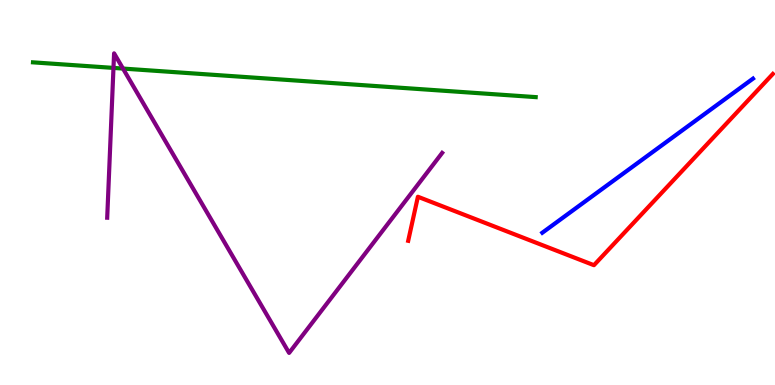[{'lines': ['blue', 'red'], 'intersections': []}, {'lines': ['green', 'red'], 'intersections': []}, {'lines': ['purple', 'red'], 'intersections': []}, {'lines': ['blue', 'green'], 'intersections': []}, {'lines': ['blue', 'purple'], 'intersections': []}, {'lines': ['green', 'purple'], 'intersections': [{'x': 1.46, 'y': 8.24}, {'x': 1.59, 'y': 8.22}]}]